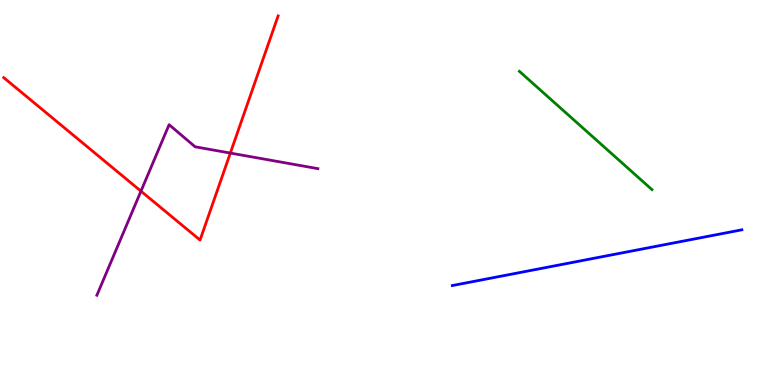[{'lines': ['blue', 'red'], 'intersections': []}, {'lines': ['green', 'red'], 'intersections': []}, {'lines': ['purple', 'red'], 'intersections': [{'x': 1.82, 'y': 5.03}, {'x': 2.97, 'y': 6.02}]}, {'lines': ['blue', 'green'], 'intersections': []}, {'lines': ['blue', 'purple'], 'intersections': []}, {'lines': ['green', 'purple'], 'intersections': []}]